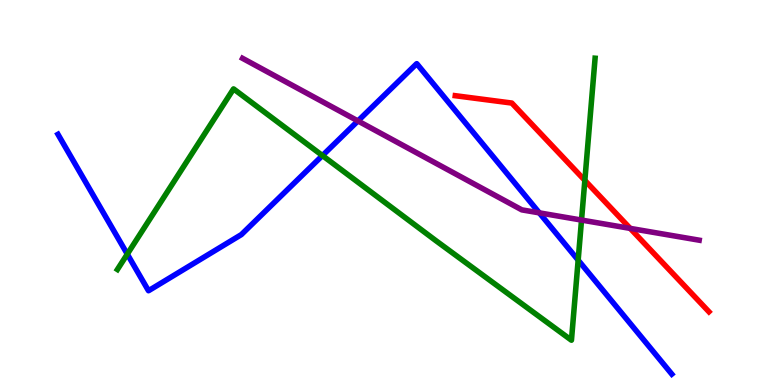[{'lines': ['blue', 'red'], 'intersections': []}, {'lines': ['green', 'red'], 'intersections': [{'x': 7.55, 'y': 5.31}]}, {'lines': ['purple', 'red'], 'intersections': [{'x': 8.13, 'y': 4.07}]}, {'lines': ['blue', 'green'], 'intersections': [{'x': 1.64, 'y': 3.4}, {'x': 4.16, 'y': 5.96}, {'x': 7.46, 'y': 3.24}]}, {'lines': ['blue', 'purple'], 'intersections': [{'x': 4.62, 'y': 6.86}, {'x': 6.96, 'y': 4.47}]}, {'lines': ['green', 'purple'], 'intersections': [{'x': 7.5, 'y': 4.28}]}]